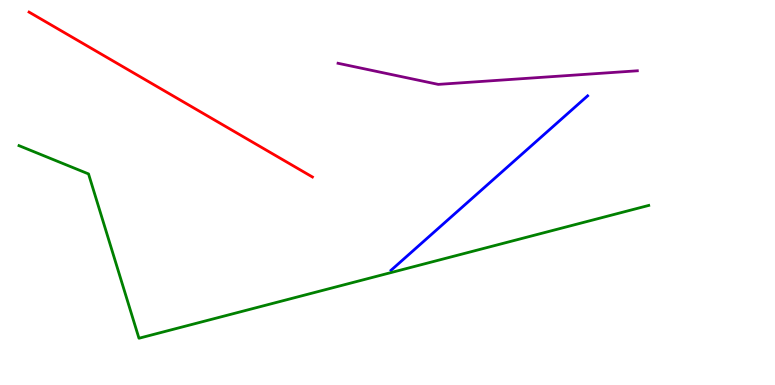[{'lines': ['blue', 'red'], 'intersections': []}, {'lines': ['green', 'red'], 'intersections': []}, {'lines': ['purple', 'red'], 'intersections': []}, {'lines': ['blue', 'green'], 'intersections': []}, {'lines': ['blue', 'purple'], 'intersections': []}, {'lines': ['green', 'purple'], 'intersections': []}]